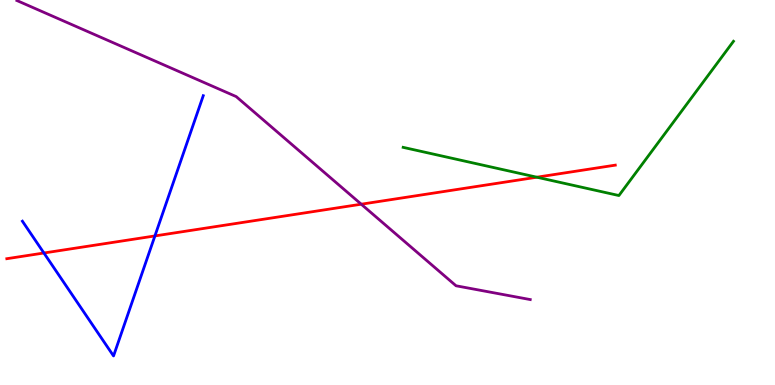[{'lines': ['blue', 'red'], 'intersections': [{'x': 0.567, 'y': 3.43}, {'x': 2.0, 'y': 3.87}]}, {'lines': ['green', 'red'], 'intersections': [{'x': 6.93, 'y': 5.4}]}, {'lines': ['purple', 'red'], 'intersections': [{'x': 4.66, 'y': 4.7}]}, {'lines': ['blue', 'green'], 'intersections': []}, {'lines': ['blue', 'purple'], 'intersections': []}, {'lines': ['green', 'purple'], 'intersections': []}]